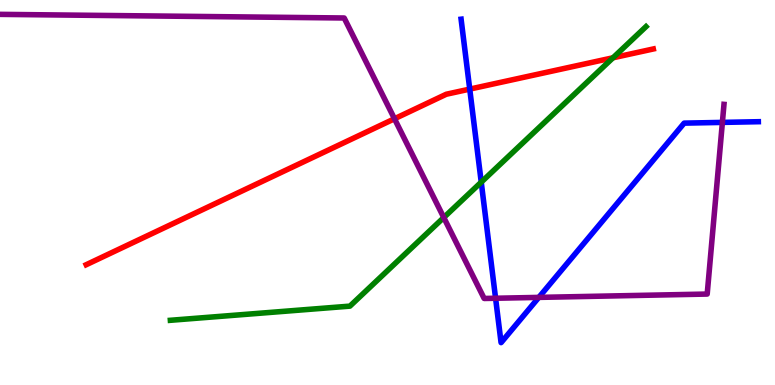[{'lines': ['blue', 'red'], 'intersections': [{'x': 6.06, 'y': 7.69}]}, {'lines': ['green', 'red'], 'intersections': [{'x': 7.91, 'y': 8.5}]}, {'lines': ['purple', 'red'], 'intersections': [{'x': 5.09, 'y': 6.92}]}, {'lines': ['blue', 'green'], 'intersections': [{'x': 6.21, 'y': 5.27}]}, {'lines': ['blue', 'purple'], 'intersections': [{'x': 6.39, 'y': 2.25}, {'x': 6.95, 'y': 2.28}, {'x': 9.32, 'y': 6.82}]}, {'lines': ['green', 'purple'], 'intersections': [{'x': 5.73, 'y': 4.35}]}]